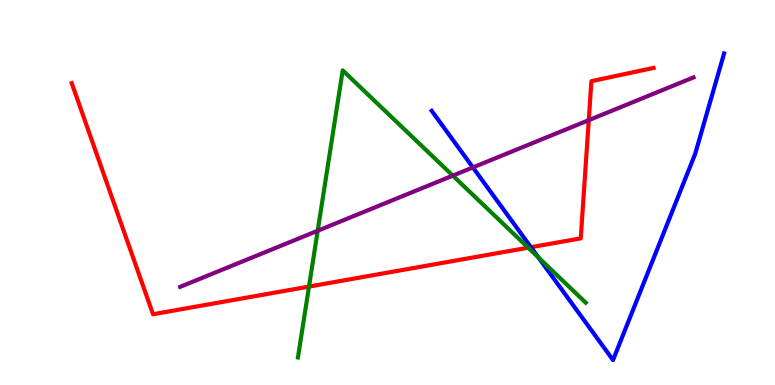[{'lines': ['blue', 'red'], 'intersections': [{'x': 6.85, 'y': 3.58}]}, {'lines': ['green', 'red'], 'intersections': [{'x': 3.99, 'y': 2.56}, {'x': 6.82, 'y': 3.57}]}, {'lines': ['purple', 'red'], 'intersections': [{'x': 7.6, 'y': 6.88}]}, {'lines': ['blue', 'green'], 'intersections': [{'x': 6.95, 'y': 3.32}]}, {'lines': ['blue', 'purple'], 'intersections': [{'x': 6.1, 'y': 5.65}]}, {'lines': ['green', 'purple'], 'intersections': [{'x': 4.1, 'y': 4.01}, {'x': 5.84, 'y': 5.44}]}]